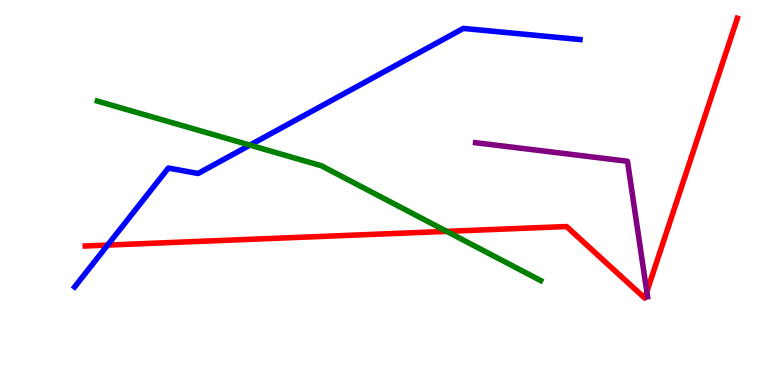[{'lines': ['blue', 'red'], 'intersections': [{'x': 1.39, 'y': 3.63}]}, {'lines': ['green', 'red'], 'intersections': [{'x': 5.76, 'y': 3.99}]}, {'lines': ['purple', 'red'], 'intersections': [{'x': 8.35, 'y': 2.42}]}, {'lines': ['blue', 'green'], 'intersections': [{'x': 3.22, 'y': 6.23}]}, {'lines': ['blue', 'purple'], 'intersections': []}, {'lines': ['green', 'purple'], 'intersections': []}]